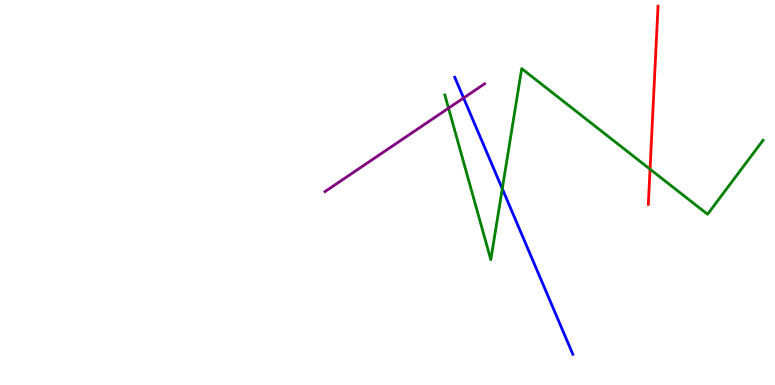[{'lines': ['blue', 'red'], 'intersections': []}, {'lines': ['green', 'red'], 'intersections': [{'x': 8.39, 'y': 5.61}]}, {'lines': ['purple', 'red'], 'intersections': []}, {'lines': ['blue', 'green'], 'intersections': [{'x': 6.48, 'y': 5.1}]}, {'lines': ['blue', 'purple'], 'intersections': [{'x': 5.98, 'y': 7.45}]}, {'lines': ['green', 'purple'], 'intersections': [{'x': 5.79, 'y': 7.19}]}]